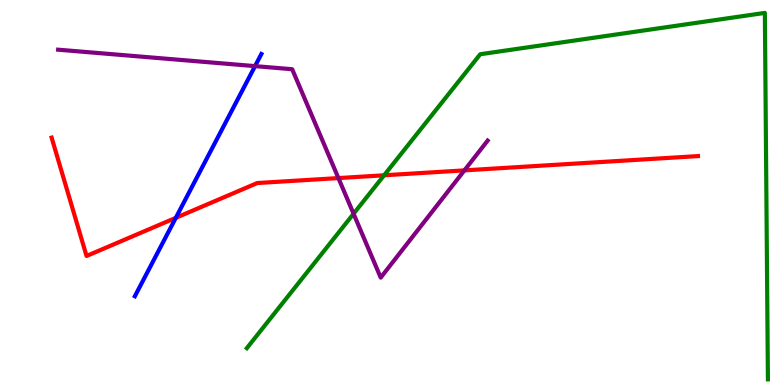[{'lines': ['blue', 'red'], 'intersections': [{'x': 2.27, 'y': 4.34}]}, {'lines': ['green', 'red'], 'intersections': [{'x': 4.96, 'y': 5.45}]}, {'lines': ['purple', 'red'], 'intersections': [{'x': 4.37, 'y': 5.37}, {'x': 5.99, 'y': 5.57}]}, {'lines': ['blue', 'green'], 'intersections': []}, {'lines': ['blue', 'purple'], 'intersections': [{'x': 3.29, 'y': 8.28}]}, {'lines': ['green', 'purple'], 'intersections': [{'x': 4.56, 'y': 4.45}]}]